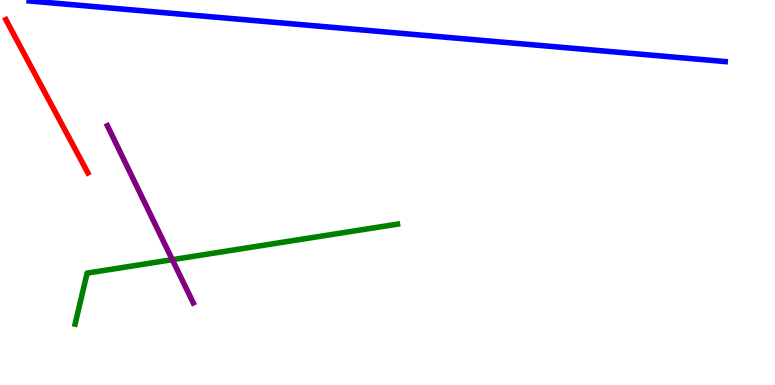[{'lines': ['blue', 'red'], 'intersections': []}, {'lines': ['green', 'red'], 'intersections': []}, {'lines': ['purple', 'red'], 'intersections': []}, {'lines': ['blue', 'green'], 'intersections': []}, {'lines': ['blue', 'purple'], 'intersections': []}, {'lines': ['green', 'purple'], 'intersections': [{'x': 2.22, 'y': 3.26}]}]